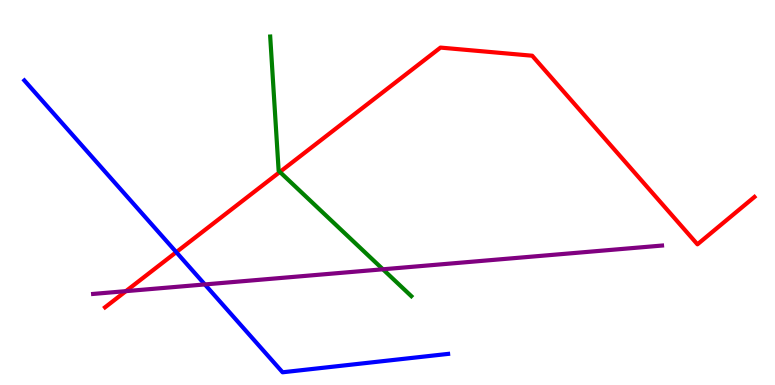[{'lines': ['blue', 'red'], 'intersections': [{'x': 2.27, 'y': 3.45}]}, {'lines': ['green', 'red'], 'intersections': [{'x': 3.61, 'y': 5.53}]}, {'lines': ['purple', 'red'], 'intersections': [{'x': 1.62, 'y': 2.44}]}, {'lines': ['blue', 'green'], 'intersections': []}, {'lines': ['blue', 'purple'], 'intersections': [{'x': 2.64, 'y': 2.61}]}, {'lines': ['green', 'purple'], 'intersections': [{'x': 4.94, 'y': 3.01}]}]